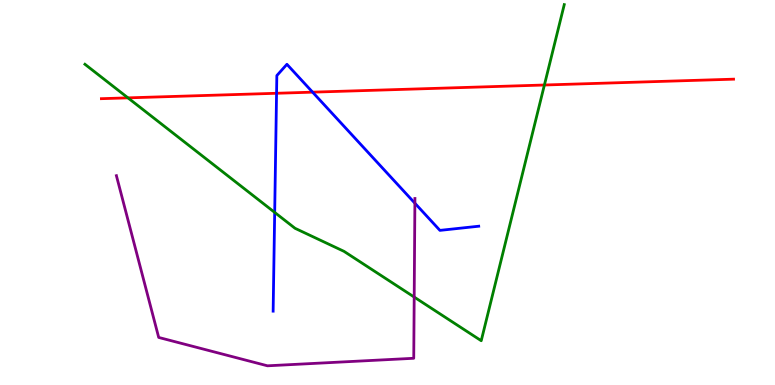[{'lines': ['blue', 'red'], 'intersections': [{'x': 3.57, 'y': 7.58}, {'x': 4.03, 'y': 7.61}]}, {'lines': ['green', 'red'], 'intersections': [{'x': 1.65, 'y': 7.46}, {'x': 7.02, 'y': 7.79}]}, {'lines': ['purple', 'red'], 'intersections': []}, {'lines': ['blue', 'green'], 'intersections': [{'x': 3.54, 'y': 4.48}]}, {'lines': ['blue', 'purple'], 'intersections': [{'x': 5.35, 'y': 4.72}]}, {'lines': ['green', 'purple'], 'intersections': [{'x': 5.34, 'y': 2.28}]}]